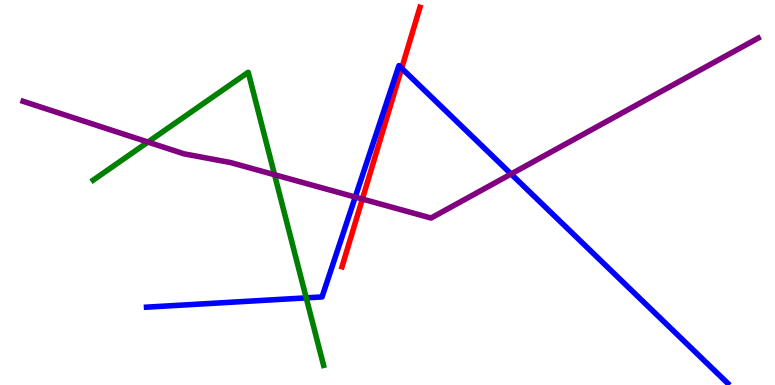[{'lines': ['blue', 'red'], 'intersections': [{'x': 5.18, 'y': 8.23}]}, {'lines': ['green', 'red'], 'intersections': []}, {'lines': ['purple', 'red'], 'intersections': [{'x': 4.68, 'y': 4.83}]}, {'lines': ['blue', 'green'], 'intersections': [{'x': 3.95, 'y': 2.26}]}, {'lines': ['blue', 'purple'], 'intersections': [{'x': 4.58, 'y': 4.88}, {'x': 6.59, 'y': 5.48}]}, {'lines': ['green', 'purple'], 'intersections': [{'x': 1.91, 'y': 6.31}, {'x': 3.54, 'y': 5.46}]}]